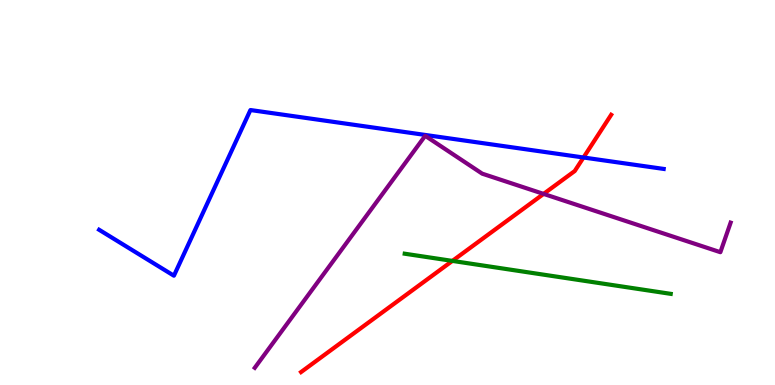[{'lines': ['blue', 'red'], 'intersections': [{'x': 7.53, 'y': 5.91}]}, {'lines': ['green', 'red'], 'intersections': [{'x': 5.84, 'y': 3.22}]}, {'lines': ['purple', 'red'], 'intersections': [{'x': 7.01, 'y': 4.96}]}, {'lines': ['blue', 'green'], 'intersections': []}, {'lines': ['blue', 'purple'], 'intersections': []}, {'lines': ['green', 'purple'], 'intersections': []}]